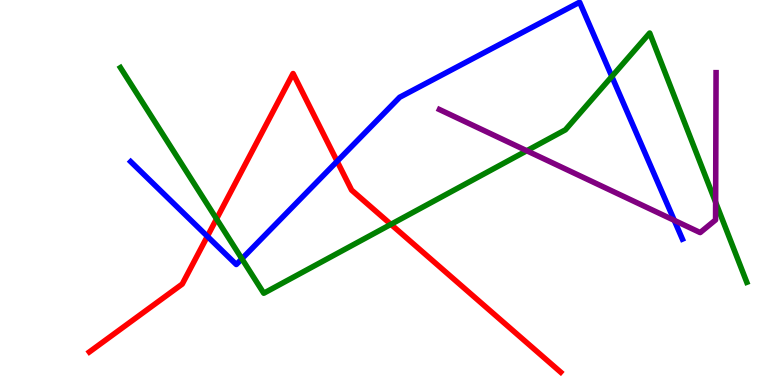[{'lines': ['blue', 'red'], 'intersections': [{'x': 2.68, 'y': 3.86}, {'x': 4.35, 'y': 5.81}]}, {'lines': ['green', 'red'], 'intersections': [{'x': 2.79, 'y': 4.31}, {'x': 5.04, 'y': 4.17}]}, {'lines': ['purple', 'red'], 'intersections': []}, {'lines': ['blue', 'green'], 'intersections': [{'x': 3.12, 'y': 3.28}, {'x': 7.89, 'y': 8.01}]}, {'lines': ['blue', 'purple'], 'intersections': [{'x': 8.7, 'y': 4.28}]}, {'lines': ['green', 'purple'], 'intersections': [{'x': 6.8, 'y': 6.08}, {'x': 9.23, 'y': 4.75}]}]